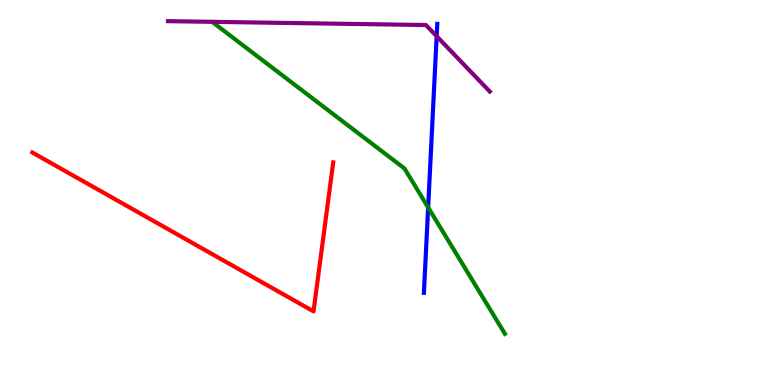[{'lines': ['blue', 'red'], 'intersections': []}, {'lines': ['green', 'red'], 'intersections': []}, {'lines': ['purple', 'red'], 'intersections': []}, {'lines': ['blue', 'green'], 'intersections': [{'x': 5.52, 'y': 4.61}]}, {'lines': ['blue', 'purple'], 'intersections': [{'x': 5.63, 'y': 9.06}]}, {'lines': ['green', 'purple'], 'intersections': []}]